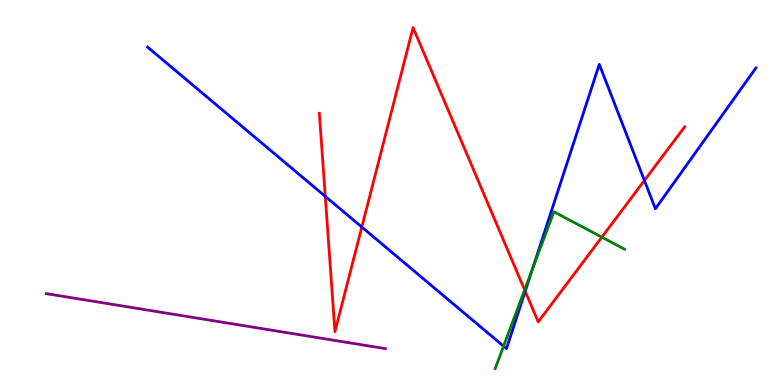[{'lines': ['blue', 'red'], 'intersections': [{'x': 4.2, 'y': 4.9}, {'x': 4.67, 'y': 4.1}, {'x': 6.78, 'y': 2.43}, {'x': 8.31, 'y': 5.31}]}, {'lines': ['green', 'red'], 'intersections': [{'x': 6.77, 'y': 2.47}, {'x': 7.77, 'y': 3.84}]}, {'lines': ['purple', 'red'], 'intersections': []}, {'lines': ['blue', 'green'], 'intersections': [{'x': 6.5, 'y': 1.01}, {'x': 6.87, 'y': 3.01}]}, {'lines': ['blue', 'purple'], 'intersections': []}, {'lines': ['green', 'purple'], 'intersections': []}]